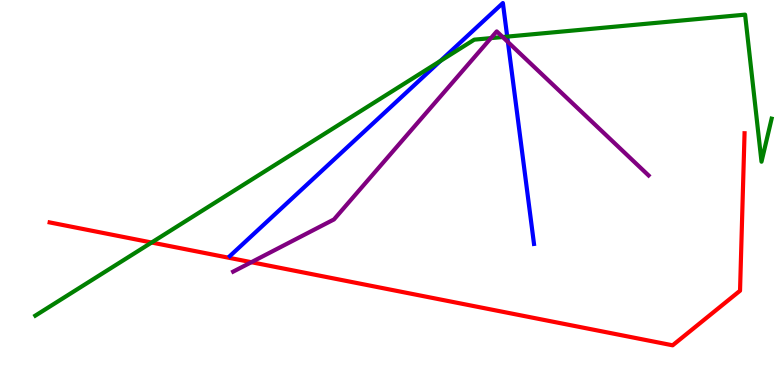[{'lines': ['blue', 'red'], 'intersections': []}, {'lines': ['green', 'red'], 'intersections': [{'x': 1.96, 'y': 3.7}]}, {'lines': ['purple', 'red'], 'intersections': [{'x': 3.24, 'y': 3.19}]}, {'lines': ['blue', 'green'], 'intersections': [{'x': 5.68, 'y': 8.42}, {'x': 6.54, 'y': 9.05}]}, {'lines': ['blue', 'purple'], 'intersections': [{'x': 6.55, 'y': 8.91}]}, {'lines': ['green', 'purple'], 'intersections': [{'x': 6.33, 'y': 9.01}, {'x': 6.49, 'y': 9.04}]}]